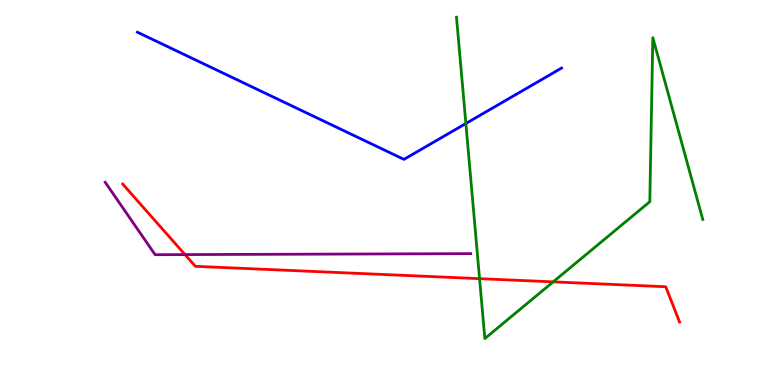[{'lines': ['blue', 'red'], 'intersections': []}, {'lines': ['green', 'red'], 'intersections': [{'x': 6.19, 'y': 2.76}, {'x': 7.14, 'y': 2.68}]}, {'lines': ['purple', 'red'], 'intersections': [{'x': 2.39, 'y': 3.39}]}, {'lines': ['blue', 'green'], 'intersections': [{'x': 6.01, 'y': 6.79}]}, {'lines': ['blue', 'purple'], 'intersections': []}, {'lines': ['green', 'purple'], 'intersections': []}]